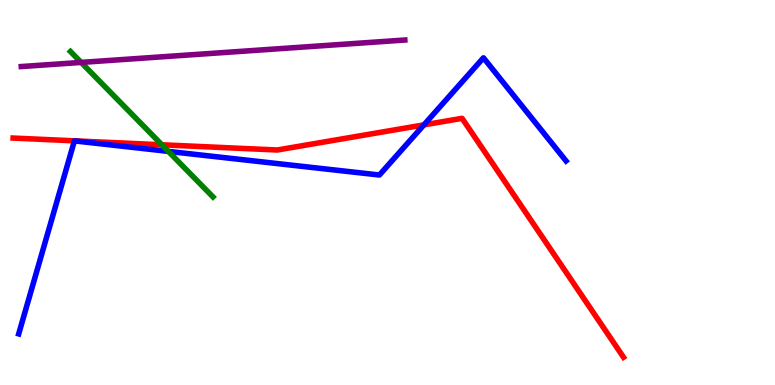[{'lines': ['blue', 'red'], 'intersections': [{'x': 5.47, 'y': 6.76}]}, {'lines': ['green', 'red'], 'intersections': [{'x': 2.09, 'y': 6.24}]}, {'lines': ['purple', 'red'], 'intersections': []}, {'lines': ['blue', 'green'], 'intersections': [{'x': 2.17, 'y': 6.07}]}, {'lines': ['blue', 'purple'], 'intersections': []}, {'lines': ['green', 'purple'], 'intersections': [{'x': 1.05, 'y': 8.38}]}]